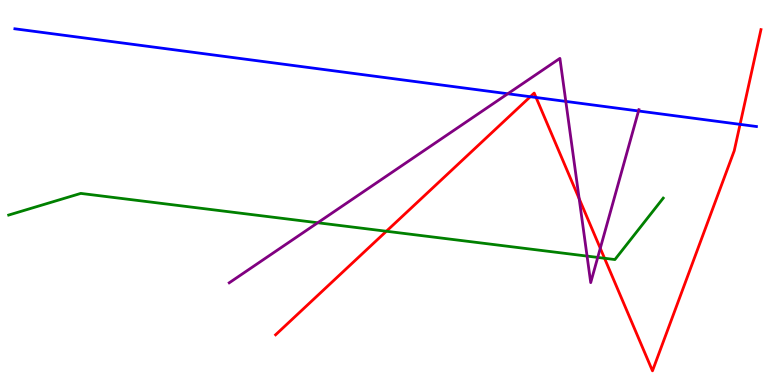[{'lines': ['blue', 'red'], 'intersections': [{'x': 6.84, 'y': 7.49}, {'x': 6.92, 'y': 7.47}, {'x': 9.55, 'y': 6.77}]}, {'lines': ['green', 'red'], 'intersections': [{'x': 4.99, 'y': 3.99}, {'x': 7.8, 'y': 3.29}]}, {'lines': ['purple', 'red'], 'intersections': [{'x': 7.47, 'y': 4.84}, {'x': 7.75, 'y': 3.55}]}, {'lines': ['blue', 'green'], 'intersections': []}, {'lines': ['blue', 'purple'], 'intersections': [{'x': 6.55, 'y': 7.56}, {'x': 7.3, 'y': 7.37}, {'x': 8.24, 'y': 7.12}]}, {'lines': ['green', 'purple'], 'intersections': [{'x': 4.1, 'y': 4.21}, {'x': 7.58, 'y': 3.35}, {'x': 7.71, 'y': 3.31}]}]